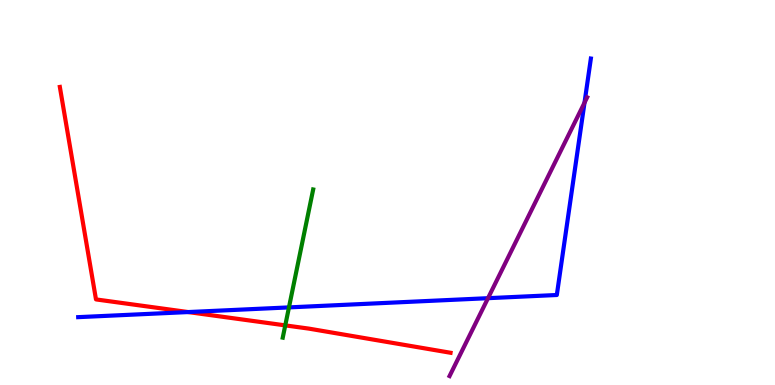[{'lines': ['blue', 'red'], 'intersections': [{'x': 2.43, 'y': 1.89}]}, {'lines': ['green', 'red'], 'intersections': [{'x': 3.68, 'y': 1.55}]}, {'lines': ['purple', 'red'], 'intersections': []}, {'lines': ['blue', 'green'], 'intersections': [{'x': 3.73, 'y': 2.02}]}, {'lines': ['blue', 'purple'], 'intersections': [{'x': 6.3, 'y': 2.25}, {'x': 7.54, 'y': 7.33}]}, {'lines': ['green', 'purple'], 'intersections': []}]